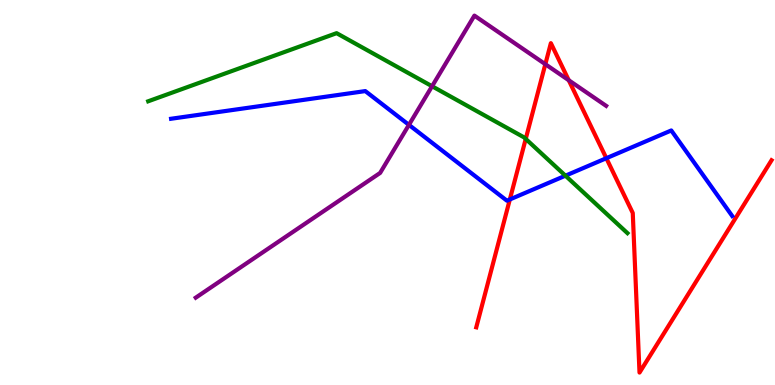[{'lines': ['blue', 'red'], 'intersections': [{'x': 6.58, 'y': 4.82}, {'x': 7.82, 'y': 5.89}]}, {'lines': ['green', 'red'], 'intersections': [{'x': 6.78, 'y': 6.39}]}, {'lines': ['purple', 'red'], 'intersections': [{'x': 7.04, 'y': 8.33}, {'x': 7.34, 'y': 7.92}]}, {'lines': ['blue', 'green'], 'intersections': [{'x': 7.3, 'y': 5.44}]}, {'lines': ['blue', 'purple'], 'intersections': [{'x': 5.28, 'y': 6.76}]}, {'lines': ['green', 'purple'], 'intersections': [{'x': 5.58, 'y': 7.76}]}]